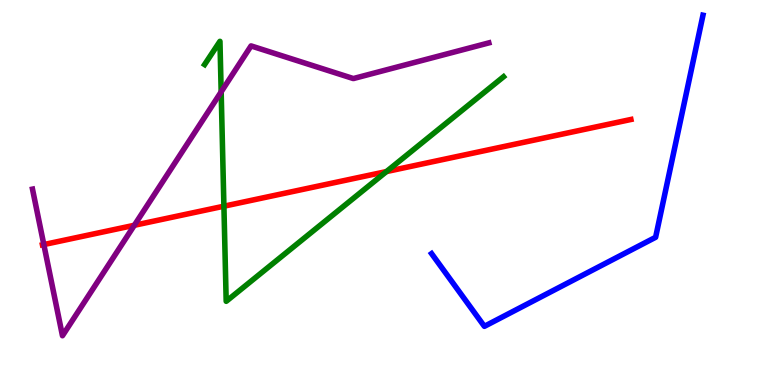[{'lines': ['blue', 'red'], 'intersections': []}, {'lines': ['green', 'red'], 'intersections': [{'x': 2.89, 'y': 4.64}, {'x': 4.99, 'y': 5.54}]}, {'lines': ['purple', 'red'], 'intersections': [{'x': 0.565, 'y': 3.65}, {'x': 1.73, 'y': 4.15}]}, {'lines': ['blue', 'green'], 'intersections': []}, {'lines': ['blue', 'purple'], 'intersections': []}, {'lines': ['green', 'purple'], 'intersections': [{'x': 2.85, 'y': 7.61}]}]